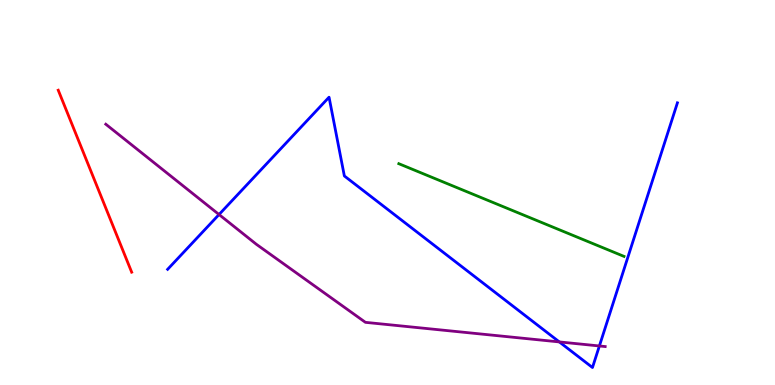[{'lines': ['blue', 'red'], 'intersections': []}, {'lines': ['green', 'red'], 'intersections': []}, {'lines': ['purple', 'red'], 'intersections': []}, {'lines': ['blue', 'green'], 'intersections': []}, {'lines': ['blue', 'purple'], 'intersections': [{'x': 2.83, 'y': 4.43}, {'x': 7.22, 'y': 1.12}, {'x': 7.73, 'y': 1.01}]}, {'lines': ['green', 'purple'], 'intersections': []}]